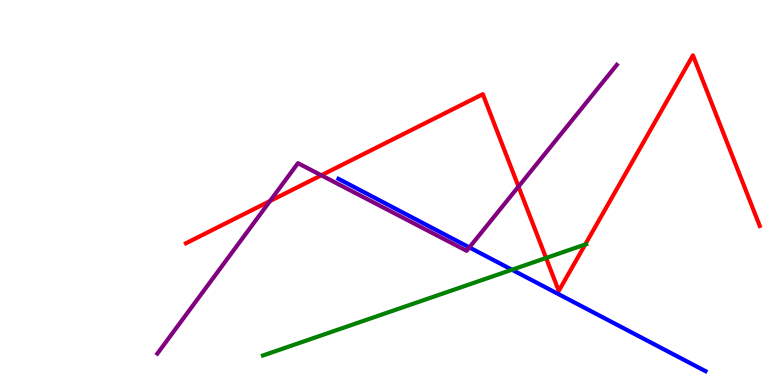[{'lines': ['blue', 'red'], 'intersections': []}, {'lines': ['green', 'red'], 'intersections': [{'x': 7.05, 'y': 3.3}, {'x': 7.55, 'y': 3.65}]}, {'lines': ['purple', 'red'], 'intersections': [{'x': 3.48, 'y': 4.78}, {'x': 4.15, 'y': 5.45}, {'x': 6.69, 'y': 5.15}]}, {'lines': ['blue', 'green'], 'intersections': [{'x': 6.61, 'y': 2.99}]}, {'lines': ['blue', 'purple'], 'intersections': [{'x': 6.06, 'y': 3.57}]}, {'lines': ['green', 'purple'], 'intersections': []}]